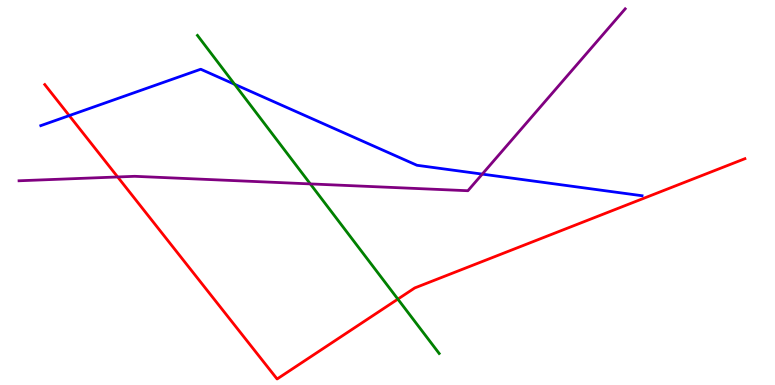[{'lines': ['blue', 'red'], 'intersections': [{'x': 0.894, 'y': 7.0}]}, {'lines': ['green', 'red'], 'intersections': [{'x': 5.13, 'y': 2.23}]}, {'lines': ['purple', 'red'], 'intersections': [{'x': 1.52, 'y': 5.4}]}, {'lines': ['blue', 'green'], 'intersections': [{'x': 3.03, 'y': 7.81}]}, {'lines': ['blue', 'purple'], 'intersections': [{'x': 6.22, 'y': 5.48}]}, {'lines': ['green', 'purple'], 'intersections': [{'x': 4.0, 'y': 5.22}]}]